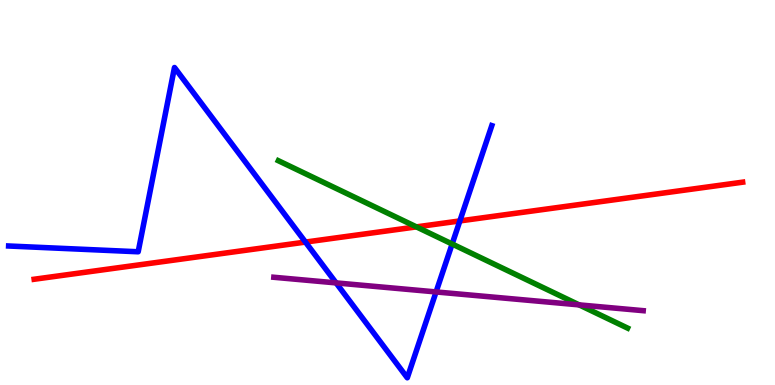[{'lines': ['blue', 'red'], 'intersections': [{'x': 3.94, 'y': 3.71}, {'x': 5.93, 'y': 4.26}]}, {'lines': ['green', 'red'], 'intersections': [{'x': 5.37, 'y': 4.11}]}, {'lines': ['purple', 'red'], 'intersections': []}, {'lines': ['blue', 'green'], 'intersections': [{'x': 5.83, 'y': 3.66}]}, {'lines': ['blue', 'purple'], 'intersections': [{'x': 4.34, 'y': 2.65}, {'x': 5.63, 'y': 2.42}]}, {'lines': ['green', 'purple'], 'intersections': [{'x': 7.47, 'y': 2.08}]}]